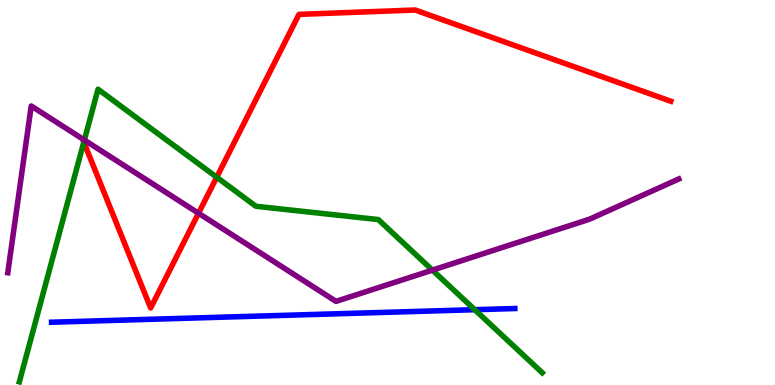[{'lines': ['blue', 'red'], 'intersections': []}, {'lines': ['green', 'red'], 'intersections': [{'x': 1.08, 'y': 6.31}, {'x': 2.8, 'y': 5.4}]}, {'lines': ['purple', 'red'], 'intersections': [{'x': 2.56, 'y': 4.46}]}, {'lines': ['blue', 'green'], 'intersections': [{'x': 6.13, 'y': 1.96}]}, {'lines': ['blue', 'purple'], 'intersections': []}, {'lines': ['green', 'purple'], 'intersections': [{'x': 1.09, 'y': 6.36}, {'x': 5.58, 'y': 2.98}]}]